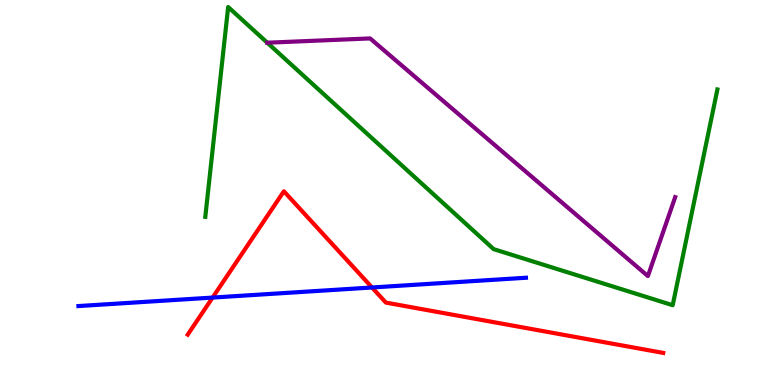[{'lines': ['blue', 'red'], 'intersections': [{'x': 2.74, 'y': 2.27}, {'x': 4.8, 'y': 2.53}]}, {'lines': ['green', 'red'], 'intersections': []}, {'lines': ['purple', 'red'], 'intersections': []}, {'lines': ['blue', 'green'], 'intersections': []}, {'lines': ['blue', 'purple'], 'intersections': []}, {'lines': ['green', 'purple'], 'intersections': [{'x': 3.45, 'y': 8.89}]}]